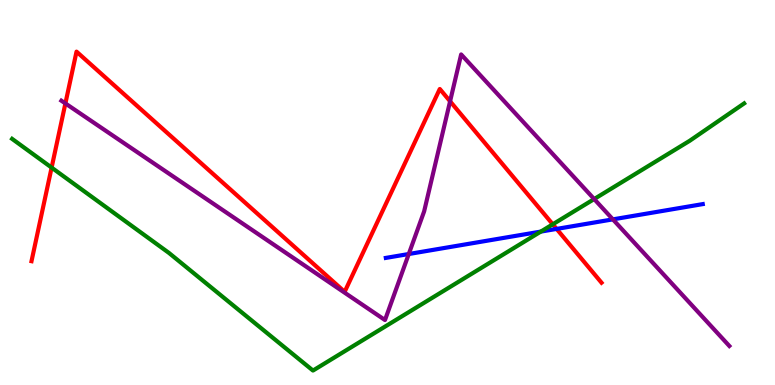[{'lines': ['blue', 'red'], 'intersections': [{'x': 7.18, 'y': 4.05}]}, {'lines': ['green', 'red'], 'intersections': [{'x': 0.666, 'y': 5.65}, {'x': 7.13, 'y': 4.17}]}, {'lines': ['purple', 'red'], 'intersections': [{'x': 0.844, 'y': 7.31}, {'x': 5.81, 'y': 7.37}]}, {'lines': ['blue', 'green'], 'intersections': [{'x': 6.98, 'y': 3.98}]}, {'lines': ['blue', 'purple'], 'intersections': [{'x': 5.27, 'y': 3.4}, {'x': 7.91, 'y': 4.3}]}, {'lines': ['green', 'purple'], 'intersections': [{'x': 7.67, 'y': 4.83}]}]